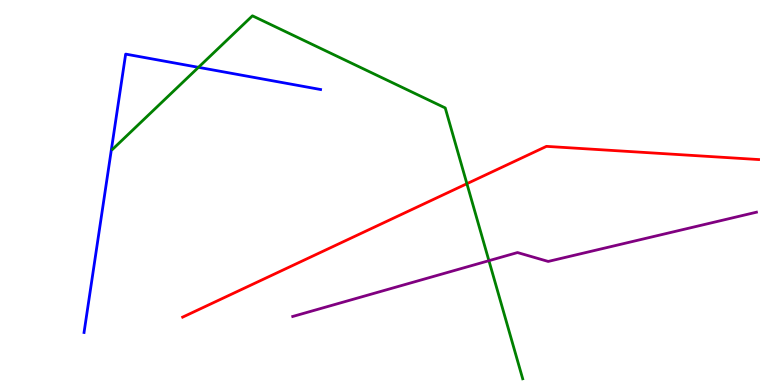[{'lines': ['blue', 'red'], 'intersections': []}, {'lines': ['green', 'red'], 'intersections': [{'x': 6.02, 'y': 5.23}]}, {'lines': ['purple', 'red'], 'intersections': []}, {'lines': ['blue', 'green'], 'intersections': [{'x': 2.56, 'y': 8.25}]}, {'lines': ['blue', 'purple'], 'intersections': []}, {'lines': ['green', 'purple'], 'intersections': [{'x': 6.31, 'y': 3.23}]}]